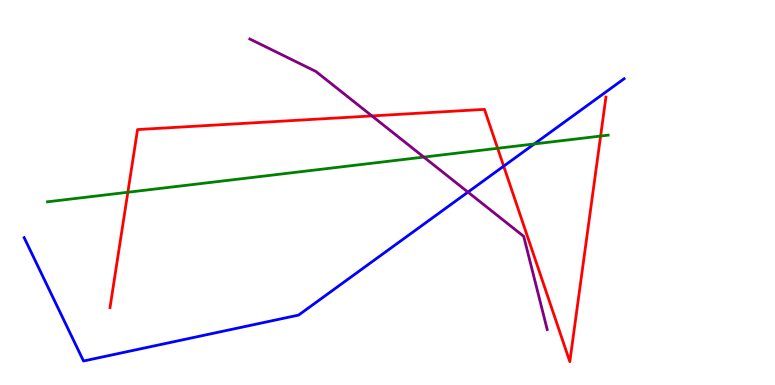[{'lines': ['blue', 'red'], 'intersections': [{'x': 6.5, 'y': 5.68}]}, {'lines': ['green', 'red'], 'intersections': [{'x': 1.65, 'y': 5.01}, {'x': 6.42, 'y': 6.15}, {'x': 7.75, 'y': 6.47}]}, {'lines': ['purple', 'red'], 'intersections': [{'x': 4.8, 'y': 6.99}]}, {'lines': ['blue', 'green'], 'intersections': [{'x': 6.89, 'y': 6.26}]}, {'lines': ['blue', 'purple'], 'intersections': [{'x': 6.04, 'y': 5.01}]}, {'lines': ['green', 'purple'], 'intersections': [{'x': 5.47, 'y': 5.92}]}]